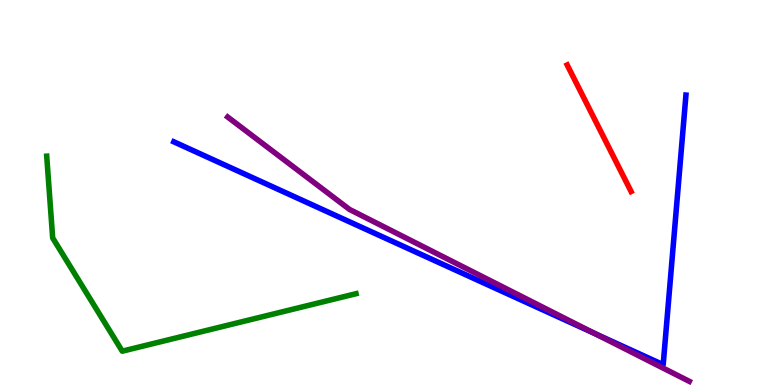[{'lines': ['blue', 'red'], 'intersections': []}, {'lines': ['green', 'red'], 'intersections': []}, {'lines': ['purple', 'red'], 'intersections': []}, {'lines': ['blue', 'green'], 'intersections': []}, {'lines': ['blue', 'purple'], 'intersections': [{'x': 7.68, 'y': 1.33}]}, {'lines': ['green', 'purple'], 'intersections': []}]